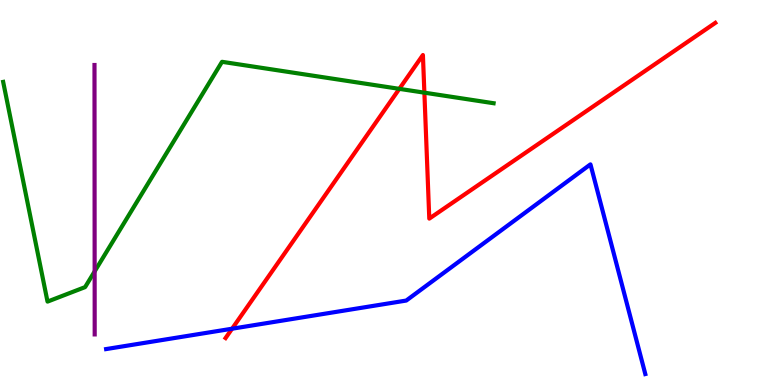[{'lines': ['blue', 'red'], 'intersections': [{'x': 2.99, 'y': 1.46}]}, {'lines': ['green', 'red'], 'intersections': [{'x': 5.15, 'y': 7.69}, {'x': 5.48, 'y': 7.59}]}, {'lines': ['purple', 'red'], 'intersections': []}, {'lines': ['blue', 'green'], 'intersections': []}, {'lines': ['blue', 'purple'], 'intersections': []}, {'lines': ['green', 'purple'], 'intersections': [{'x': 1.22, 'y': 2.95}]}]